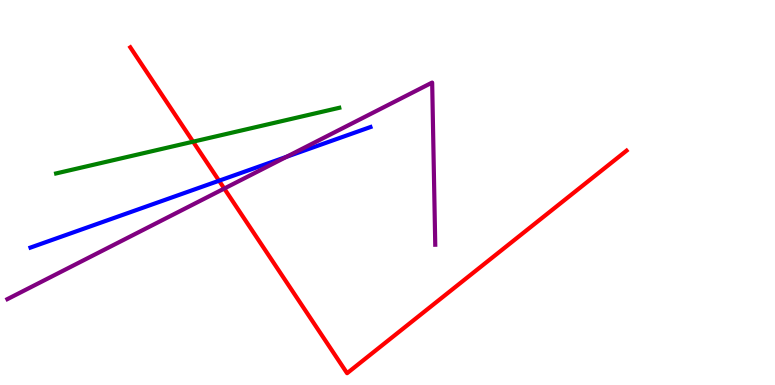[{'lines': ['blue', 'red'], 'intersections': [{'x': 2.83, 'y': 5.31}]}, {'lines': ['green', 'red'], 'intersections': [{'x': 2.49, 'y': 6.32}]}, {'lines': ['purple', 'red'], 'intersections': [{'x': 2.89, 'y': 5.1}]}, {'lines': ['blue', 'green'], 'intersections': []}, {'lines': ['blue', 'purple'], 'intersections': [{'x': 3.7, 'y': 5.93}]}, {'lines': ['green', 'purple'], 'intersections': []}]